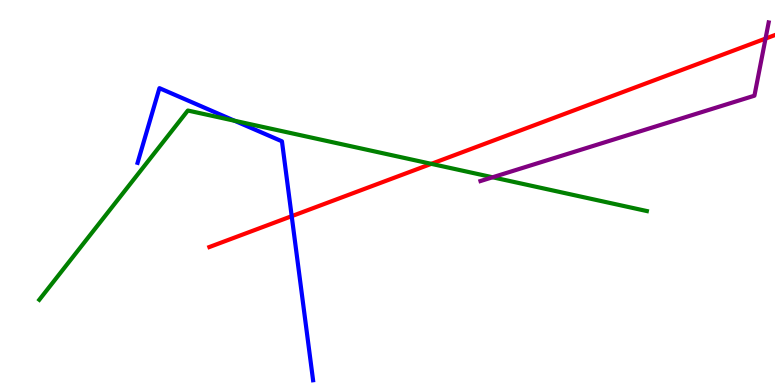[{'lines': ['blue', 'red'], 'intersections': [{'x': 3.76, 'y': 4.39}]}, {'lines': ['green', 'red'], 'intersections': [{'x': 5.57, 'y': 5.74}]}, {'lines': ['purple', 'red'], 'intersections': [{'x': 9.88, 'y': 9.0}]}, {'lines': ['blue', 'green'], 'intersections': [{'x': 3.03, 'y': 6.86}]}, {'lines': ['blue', 'purple'], 'intersections': []}, {'lines': ['green', 'purple'], 'intersections': [{'x': 6.36, 'y': 5.4}]}]